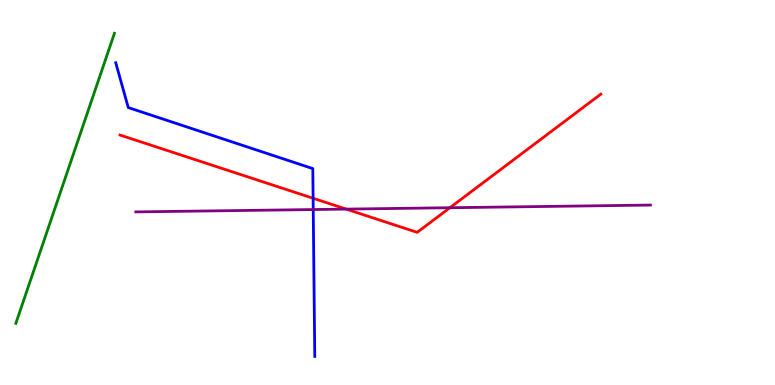[{'lines': ['blue', 'red'], 'intersections': [{'x': 4.04, 'y': 4.85}]}, {'lines': ['green', 'red'], 'intersections': []}, {'lines': ['purple', 'red'], 'intersections': [{'x': 4.47, 'y': 4.57}, {'x': 5.81, 'y': 4.6}]}, {'lines': ['blue', 'green'], 'intersections': []}, {'lines': ['blue', 'purple'], 'intersections': [{'x': 4.04, 'y': 4.56}]}, {'lines': ['green', 'purple'], 'intersections': []}]